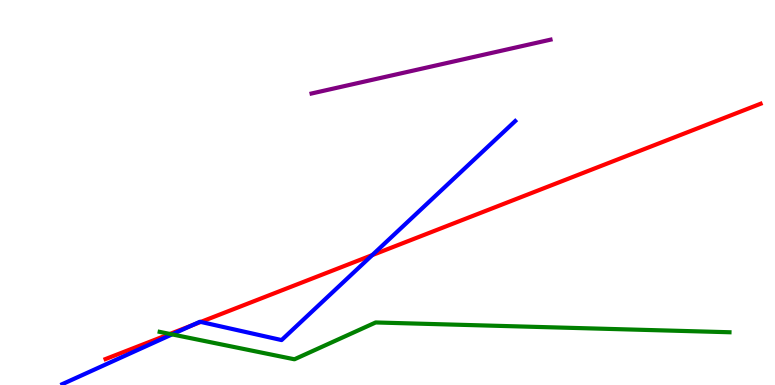[{'lines': ['blue', 'red'], 'intersections': [{'x': 2.48, 'y': 1.55}, {'x': 2.59, 'y': 1.64}, {'x': 4.8, 'y': 3.37}]}, {'lines': ['green', 'red'], 'intersections': [{'x': 2.19, 'y': 1.33}]}, {'lines': ['purple', 'red'], 'intersections': []}, {'lines': ['blue', 'green'], 'intersections': [{'x': 2.22, 'y': 1.31}]}, {'lines': ['blue', 'purple'], 'intersections': []}, {'lines': ['green', 'purple'], 'intersections': []}]